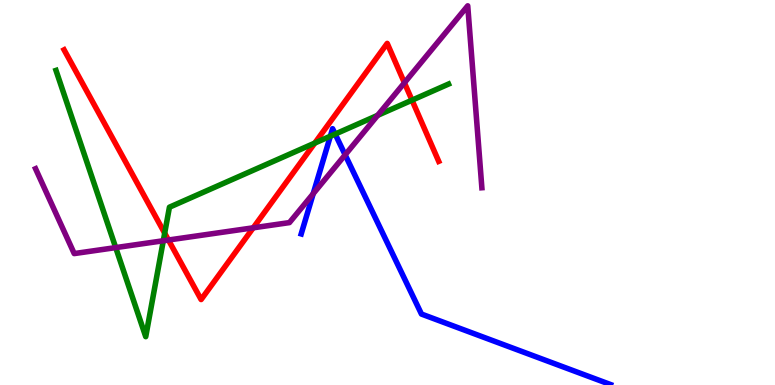[{'lines': ['blue', 'red'], 'intersections': []}, {'lines': ['green', 'red'], 'intersections': [{'x': 2.12, 'y': 3.94}, {'x': 4.06, 'y': 6.28}, {'x': 5.32, 'y': 7.4}]}, {'lines': ['purple', 'red'], 'intersections': [{'x': 2.17, 'y': 3.77}, {'x': 3.27, 'y': 4.08}, {'x': 5.22, 'y': 7.85}]}, {'lines': ['blue', 'green'], 'intersections': [{'x': 4.26, 'y': 6.46}, {'x': 4.32, 'y': 6.52}]}, {'lines': ['blue', 'purple'], 'intersections': [{'x': 4.04, 'y': 4.97}, {'x': 4.45, 'y': 5.98}]}, {'lines': ['green', 'purple'], 'intersections': [{'x': 1.49, 'y': 3.57}, {'x': 2.11, 'y': 3.75}, {'x': 4.87, 'y': 7.0}]}]